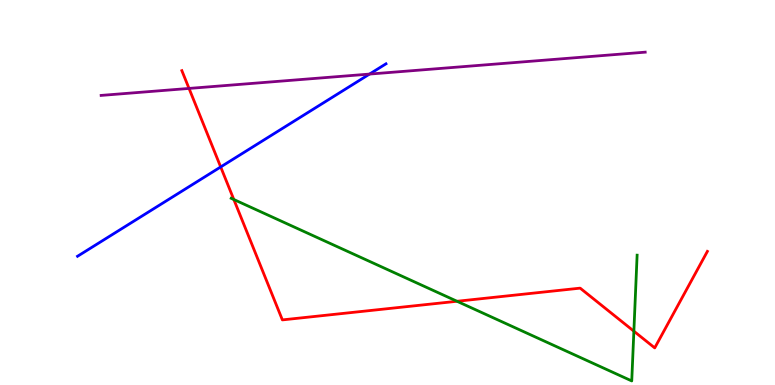[{'lines': ['blue', 'red'], 'intersections': [{'x': 2.85, 'y': 5.66}]}, {'lines': ['green', 'red'], 'intersections': [{'x': 3.02, 'y': 4.82}, {'x': 5.9, 'y': 2.17}, {'x': 8.18, 'y': 1.4}]}, {'lines': ['purple', 'red'], 'intersections': [{'x': 2.44, 'y': 7.7}]}, {'lines': ['blue', 'green'], 'intersections': []}, {'lines': ['blue', 'purple'], 'intersections': [{'x': 4.77, 'y': 8.08}]}, {'lines': ['green', 'purple'], 'intersections': []}]